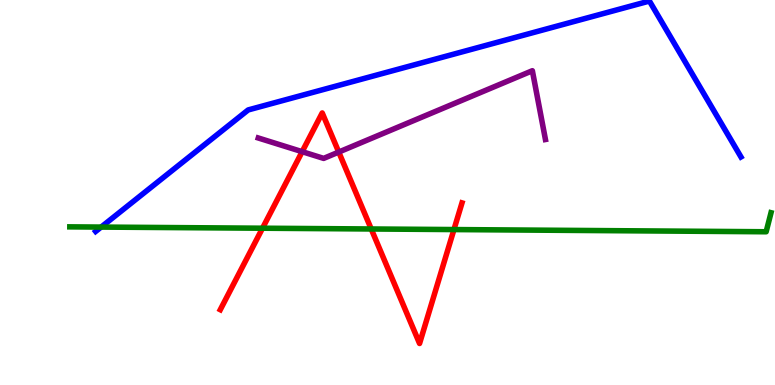[{'lines': ['blue', 'red'], 'intersections': []}, {'lines': ['green', 'red'], 'intersections': [{'x': 3.39, 'y': 4.07}, {'x': 4.79, 'y': 4.05}, {'x': 5.86, 'y': 4.04}]}, {'lines': ['purple', 'red'], 'intersections': [{'x': 3.9, 'y': 6.06}, {'x': 4.37, 'y': 6.05}]}, {'lines': ['blue', 'green'], 'intersections': [{'x': 1.3, 'y': 4.1}]}, {'lines': ['blue', 'purple'], 'intersections': []}, {'lines': ['green', 'purple'], 'intersections': []}]